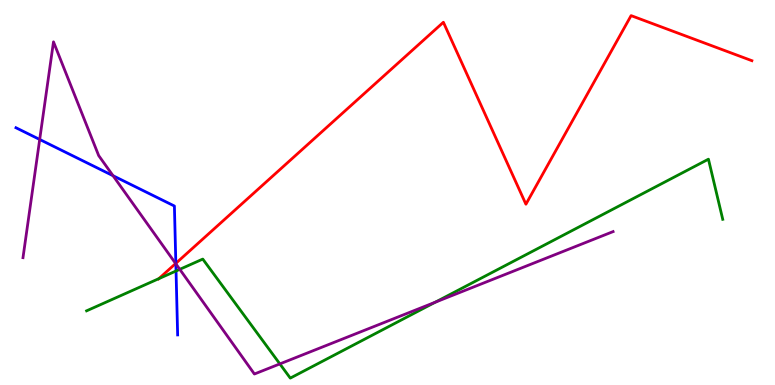[{'lines': ['blue', 'red'], 'intersections': [{'x': 2.27, 'y': 3.16}]}, {'lines': ['green', 'red'], 'intersections': [{'x': 2.05, 'y': 2.76}]}, {'lines': ['purple', 'red'], 'intersections': [{'x': 2.27, 'y': 3.16}]}, {'lines': ['blue', 'green'], 'intersections': [{'x': 2.27, 'y': 2.96}]}, {'lines': ['blue', 'purple'], 'intersections': [{'x': 0.512, 'y': 6.38}, {'x': 1.46, 'y': 5.44}, {'x': 2.27, 'y': 3.15}]}, {'lines': ['green', 'purple'], 'intersections': [{'x': 2.32, 'y': 3.0}, {'x': 3.61, 'y': 0.548}, {'x': 5.62, 'y': 2.15}]}]